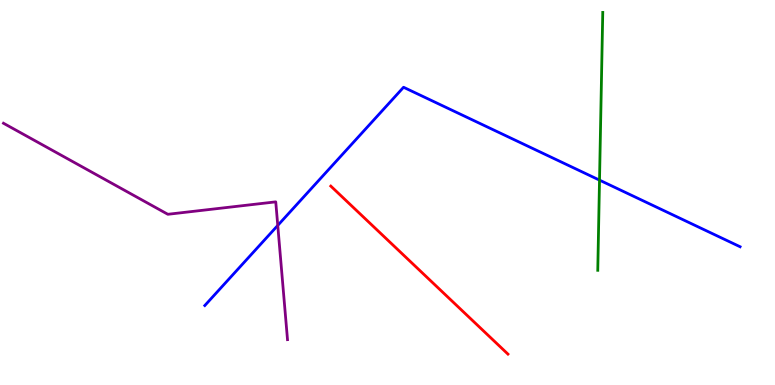[{'lines': ['blue', 'red'], 'intersections': []}, {'lines': ['green', 'red'], 'intersections': []}, {'lines': ['purple', 'red'], 'intersections': []}, {'lines': ['blue', 'green'], 'intersections': [{'x': 7.74, 'y': 5.32}]}, {'lines': ['blue', 'purple'], 'intersections': [{'x': 3.58, 'y': 4.14}]}, {'lines': ['green', 'purple'], 'intersections': []}]